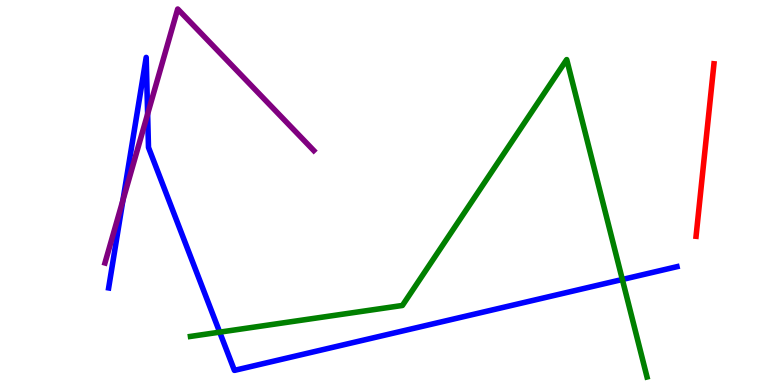[{'lines': ['blue', 'red'], 'intersections': []}, {'lines': ['green', 'red'], 'intersections': []}, {'lines': ['purple', 'red'], 'intersections': []}, {'lines': ['blue', 'green'], 'intersections': [{'x': 2.83, 'y': 1.37}, {'x': 8.03, 'y': 2.74}]}, {'lines': ['blue', 'purple'], 'intersections': [{'x': 1.59, 'y': 4.8}, {'x': 1.9, 'y': 7.04}]}, {'lines': ['green', 'purple'], 'intersections': []}]